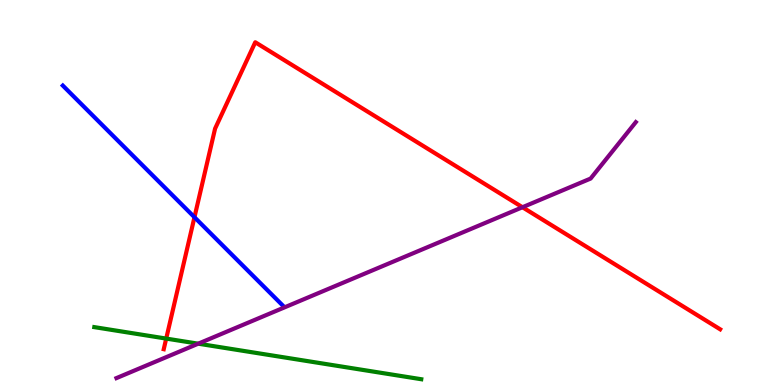[{'lines': ['blue', 'red'], 'intersections': [{'x': 2.51, 'y': 4.36}]}, {'lines': ['green', 'red'], 'intersections': [{'x': 2.14, 'y': 1.21}]}, {'lines': ['purple', 'red'], 'intersections': [{'x': 6.74, 'y': 4.62}]}, {'lines': ['blue', 'green'], 'intersections': []}, {'lines': ['blue', 'purple'], 'intersections': []}, {'lines': ['green', 'purple'], 'intersections': [{'x': 2.56, 'y': 1.07}]}]